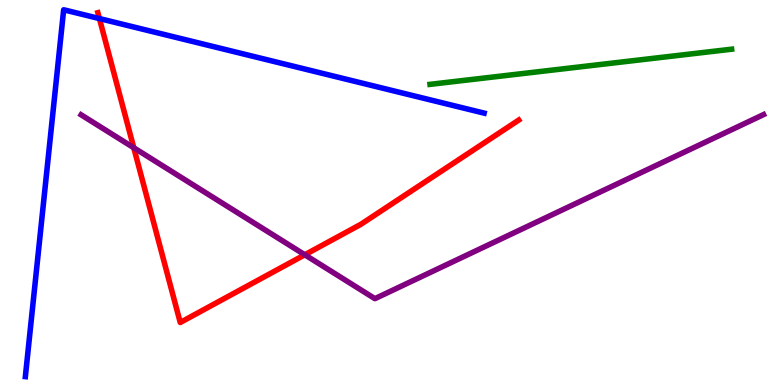[{'lines': ['blue', 'red'], 'intersections': [{'x': 1.28, 'y': 9.52}]}, {'lines': ['green', 'red'], 'intersections': []}, {'lines': ['purple', 'red'], 'intersections': [{'x': 1.73, 'y': 6.16}, {'x': 3.93, 'y': 3.38}]}, {'lines': ['blue', 'green'], 'intersections': []}, {'lines': ['blue', 'purple'], 'intersections': []}, {'lines': ['green', 'purple'], 'intersections': []}]